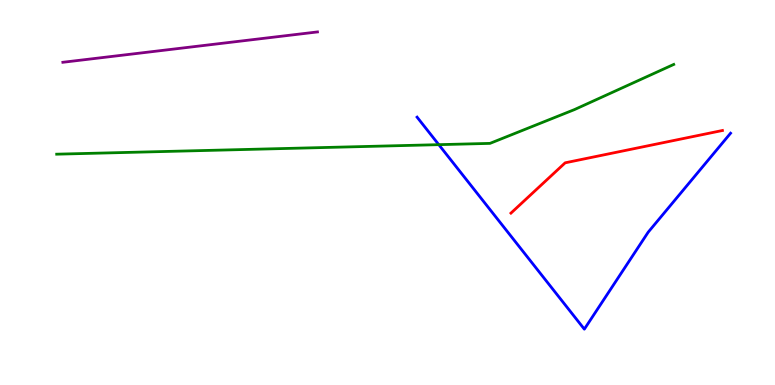[{'lines': ['blue', 'red'], 'intersections': []}, {'lines': ['green', 'red'], 'intersections': []}, {'lines': ['purple', 'red'], 'intersections': []}, {'lines': ['blue', 'green'], 'intersections': [{'x': 5.66, 'y': 6.24}]}, {'lines': ['blue', 'purple'], 'intersections': []}, {'lines': ['green', 'purple'], 'intersections': []}]